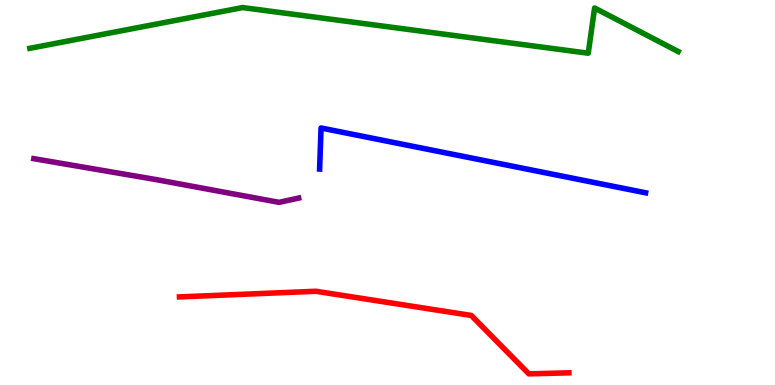[{'lines': ['blue', 'red'], 'intersections': []}, {'lines': ['green', 'red'], 'intersections': []}, {'lines': ['purple', 'red'], 'intersections': []}, {'lines': ['blue', 'green'], 'intersections': []}, {'lines': ['blue', 'purple'], 'intersections': []}, {'lines': ['green', 'purple'], 'intersections': []}]